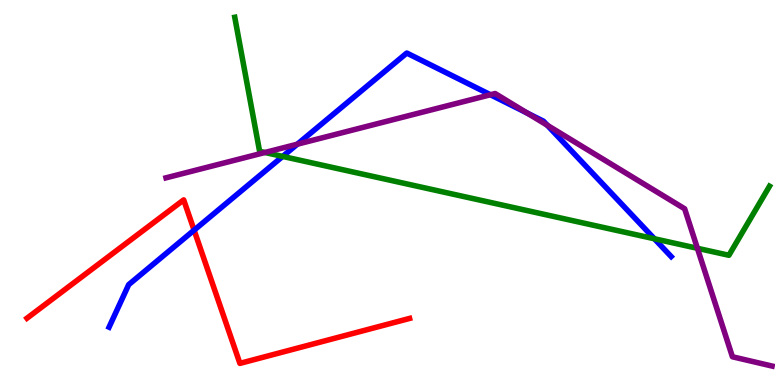[{'lines': ['blue', 'red'], 'intersections': [{'x': 2.5, 'y': 4.02}]}, {'lines': ['green', 'red'], 'intersections': []}, {'lines': ['purple', 'red'], 'intersections': []}, {'lines': ['blue', 'green'], 'intersections': [{'x': 3.65, 'y': 5.94}, {'x': 8.44, 'y': 3.8}]}, {'lines': ['blue', 'purple'], 'intersections': [{'x': 3.84, 'y': 6.25}, {'x': 6.33, 'y': 7.54}, {'x': 6.8, 'y': 7.06}, {'x': 7.06, 'y': 6.75}]}, {'lines': ['green', 'purple'], 'intersections': [{'x': 3.42, 'y': 6.04}, {'x': 9.0, 'y': 3.55}]}]